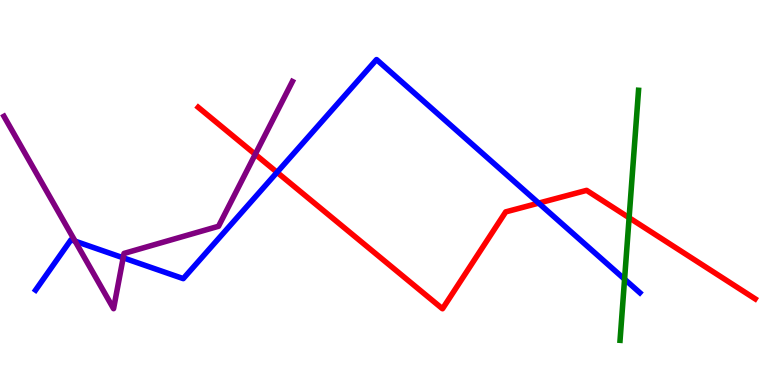[{'lines': ['blue', 'red'], 'intersections': [{'x': 3.57, 'y': 5.52}, {'x': 6.95, 'y': 4.72}]}, {'lines': ['green', 'red'], 'intersections': [{'x': 8.12, 'y': 4.34}]}, {'lines': ['purple', 'red'], 'intersections': [{'x': 3.29, 'y': 5.99}]}, {'lines': ['blue', 'green'], 'intersections': [{'x': 8.06, 'y': 2.75}]}, {'lines': ['blue', 'purple'], 'intersections': [{'x': 0.969, 'y': 3.74}, {'x': 1.59, 'y': 3.3}]}, {'lines': ['green', 'purple'], 'intersections': []}]